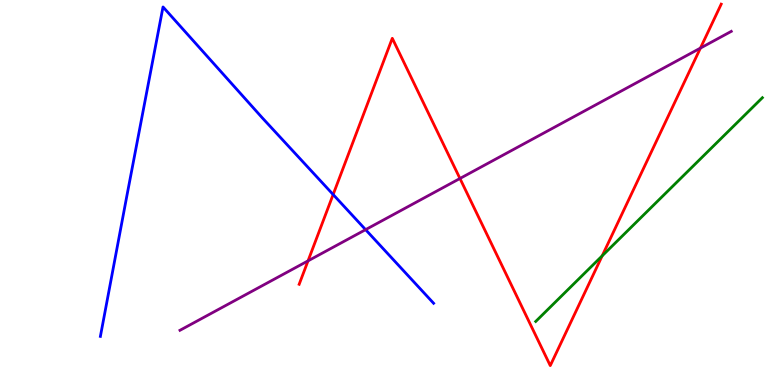[{'lines': ['blue', 'red'], 'intersections': [{'x': 4.3, 'y': 4.95}]}, {'lines': ['green', 'red'], 'intersections': [{'x': 7.77, 'y': 3.35}]}, {'lines': ['purple', 'red'], 'intersections': [{'x': 3.97, 'y': 3.22}, {'x': 5.93, 'y': 5.36}, {'x': 9.04, 'y': 8.75}]}, {'lines': ['blue', 'green'], 'intersections': []}, {'lines': ['blue', 'purple'], 'intersections': [{'x': 4.72, 'y': 4.03}]}, {'lines': ['green', 'purple'], 'intersections': []}]